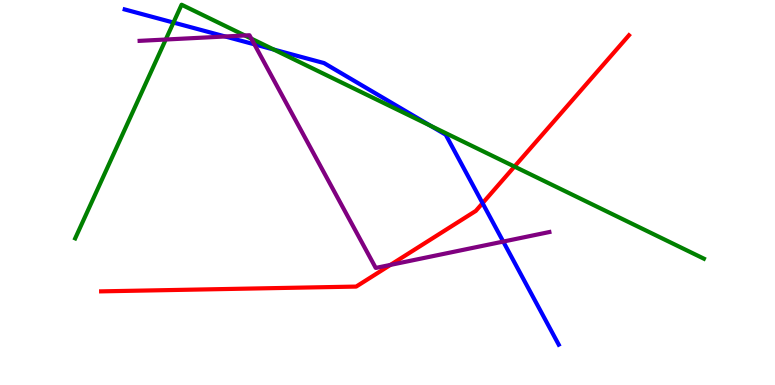[{'lines': ['blue', 'red'], 'intersections': [{'x': 6.23, 'y': 4.72}]}, {'lines': ['green', 'red'], 'intersections': [{'x': 6.64, 'y': 5.67}]}, {'lines': ['purple', 'red'], 'intersections': [{'x': 5.04, 'y': 3.12}]}, {'lines': ['blue', 'green'], 'intersections': [{'x': 2.24, 'y': 9.41}, {'x': 3.53, 'y': 8.71}, {'x': 5.56, 'y': 6.73}]}, {'lines': ['blue', 'purple'], 'intersections': [{'x': 2.91, 'y': 9.05}, {'x': 3.28, 'y': 8.85}, {'x': 6.49, 'y': 3.73}]}, {'lines': ['green', 'purple'], 'intersections': [{'x': 2.14, 'y': 8.97}, {'x': 3.16, 'y': 9.08}, {'x': 3.24, 'y': 9.0}]}]